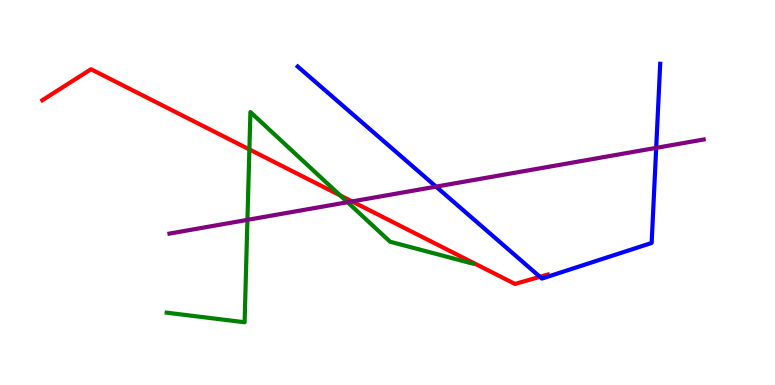[{'lines': ['blue', 'red'], 'intersections': [{'x': 6.97, 'y': 2.81}]}, {'lines': ['green', 'red'], 'intersections': [{'x': 3.22, 'y': 6.12}, {'x': 4.39, 'y': 4.92}]}, {'lines': ['purple', 'red'], 'intersections': [{'x': 4.54, 'y': 4.77}]}, {'lines': ['blue', 'green'], 'intersections': []}, {'lines': ['blue', 'purple'], 'intersections': [{'x': 5.63, 'y': 5.15}, {'x': 8.47, 'y': 6.16}]}, {'lines': ['green', 'purple'], 'intersections': [{'x': 3.19, 'y': 4.29}, {'x': 4.48, 'y': 4.75}]}]